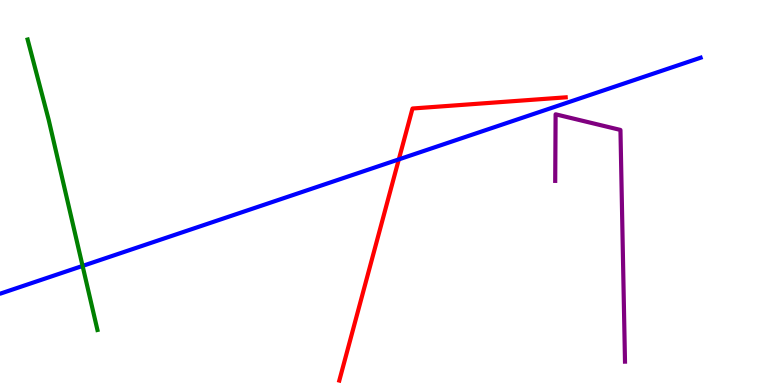[{'lines': ['blue', 'red'], 'intersections': [{'x': 5.15, 'y': 5.86}]}, {'lines': ['green', 'red'], 'intersections': []}, {'lines': ['purple', 'red'], 'intersections': []}, {'lines': ['blue', 'green'], 'intersections': [{'x': 1.07, 'y': 3.09}]}, {'lines': ['blue', 'purple'], 'intersections': []}, {'lines': ['green', 'purple'], 'intersections': []}]